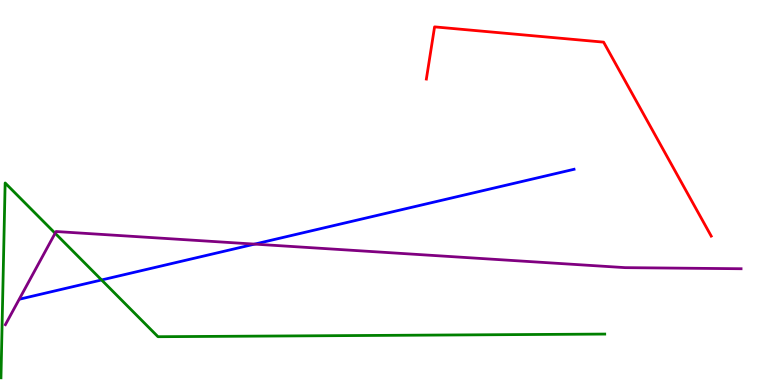[{'lines': ['blue', 'red'], 'intersections': []}, {'lines': ['green', 'red'], 'intersections': []}, {'lines': ['purple', 'red'], 'intersections': []}, {'lines': ['blue', 'green'], 'intersections': [{'x': 1.31, 'y': 2.73}]}, {'lines': ['blue', 'purple'], 'intersections': [{'x': 3.29, 'y': 3.66}]}, {'lines': ['green', 'purple'], 'intersections': [{'x': 0.711, 'y': 3.94}]}]